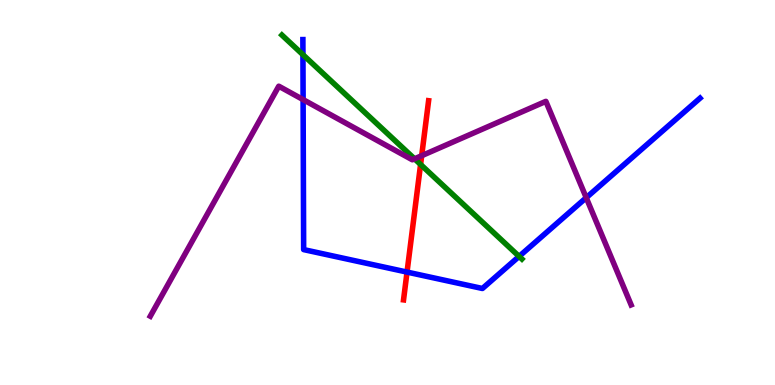[{'lines': ['blue', 'red'], 'intersections': [{'x': 5.25, 'y': 2.93}]}, {'lines': ['green', 'red'], 'intersections': [{'x': 5.43, 'y': 5.73}]}, {'lines': ['purple', 'red'], 'intersections': [{'x': 5.44, 'y': 5.96}]}, {'lines': ['blue', 'green'], 'intersections': [{'x': 3.91, 'y': 8.58}, {'x': 6.7, 'y': 3.34}]}, {'lines': ['blue', 'purple'], 'intersections': [{'x': 3.91, 'y': 7.41}, {'x': 7.56, 'y': 4.87}]}, {'lines': ['green', 'purple'], 'intersections': [{'x': 5.35, 'y': 5.87}]}]